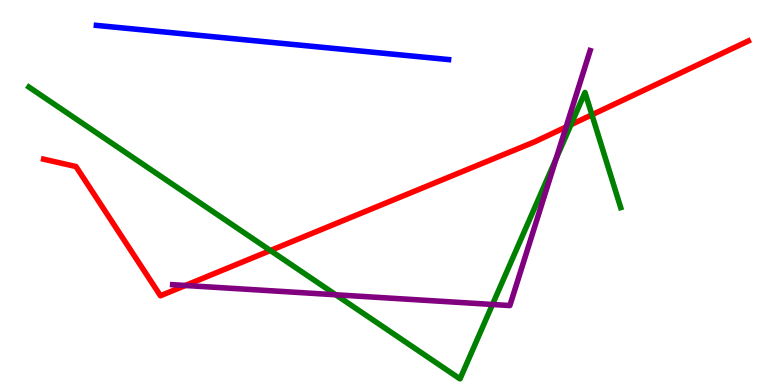[{'lines': ['blue', 'red'], 'intersections': []}, {'lines': ['green', 'red'], 'intersections': [{'x': 3.49, 'y': 3.49}, {'x': 7.37, 'y': 6.76}, {'x': 7.64, 'y': 7.02}]}, {'lines': ['purple', 'red'], 'intersections': [{'x': 2.39, 'y': 2.58}, {'x': 7.3, 'y': 6.7}]}, {'lines': ['blue', 'green'], 'intersections': []}, {'lines': ['blue', 'purple'], 'intersections': []}, {'lines': ['green', 'purple'], 'intersections': [{'x': 4.33, 'y': 2.34}, {'x': 6.35, 'y': 2.09}, {'x': 7.18, 'y': 5.88}]}]